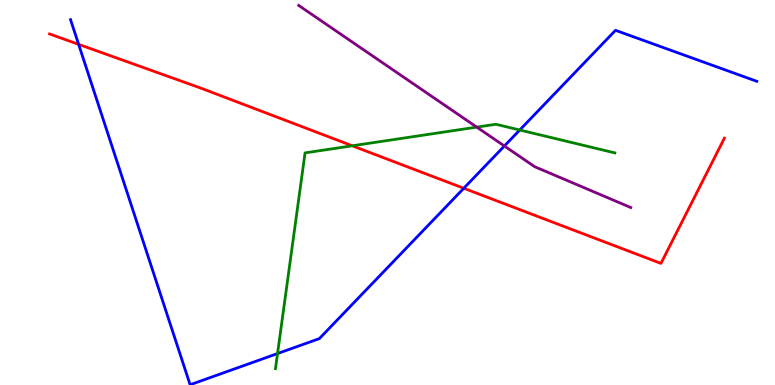[{'lines': ['blue', 'red'], 'intersections': [{'x': 1.01, 'y': 8.85}, {'x': 5.98, 'y': 5.11}]}, {'lines': ['green', 'red'], 'intersections': [{'x': 4.55, 'y': 6.21}]}, {'lines': ['purple', 'red'], 'intersections': []}, {'lines': ['blue', 'green'], 'intersections': [{'x': 3.58, 'y': 0.817}, {'x': 6.71, 'y': 6.62}]}, {'lines': ['blue', 'purple'], 'intersections': [{'x': 6.51, 'y': 6.21}]}, {'lines': ['green', 'purple'], 'intersections': [{'x': 6.15, 'y': 6.7}]}]